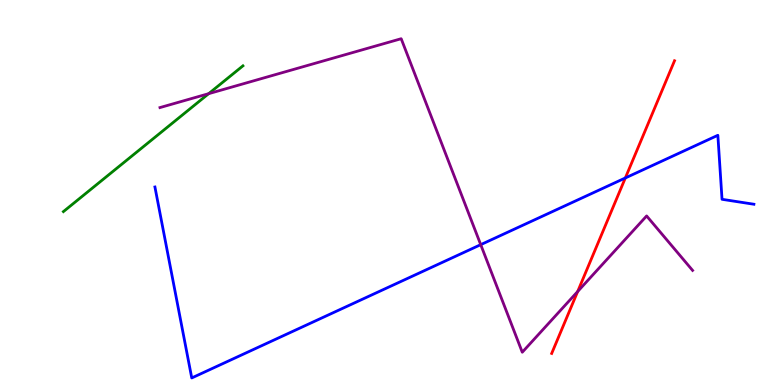[{'lines': ['blue', 'red'], 'intersections': [{'x': 8.07, 'y': 5.38}]}, {'lines': ['green', 'red'], 'intersections': []}, {'lines': ['purple', 'red'], 'intersections': [{'x': 7.45, 'y': 2.43}]}, {'lines': ['blue', 'green'], 'intersections': []}, {'lines': ['blue', 'purple'], 'intersections': [{'x': 6.2, 'y': 3.65}]}, {'lines': ['green', 'purple'], 'intersections': [{'x': 2.69, 'y': 7.57}]}]